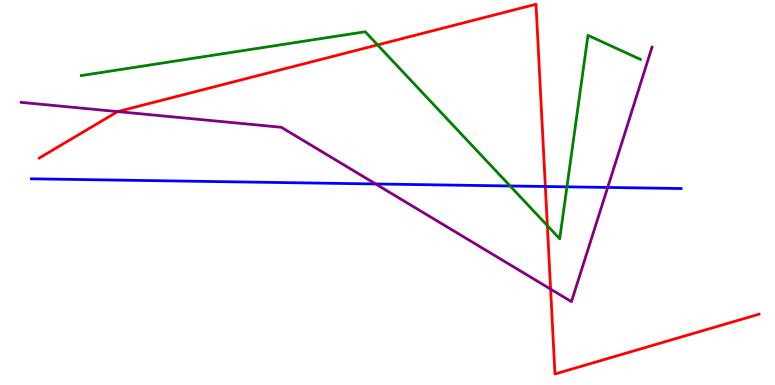[{'lines': ['blue', 'red'], 'intersections': [{'x': 7.04, 'y': 5.16}]}, {'lines': ['green', 'red'], 'intersections': [{'x': 4.87, 'y': 8.83}, {'x': 7.06, 'y': 4.14}]}, {'lines': ['purple', 'red'], 'intersections': [{'x': 1.52, 'y': 7.1}, {'x': 7.1, 'y': 2.49}]}, {'lines': ['blue', 'green'], 'intersections': [{'x': 6.58, 'y': 5.17}, {'x': 7.32, 'y': 5.15}]}, {'lines': ['blue', 'purple'], 'intersections': [{'x': 4.85, 'y': 5.22}, {'x': 7.84, 'y': 5.13}]}, {'lines': ['green', 'purple'], 'intersections': []}]